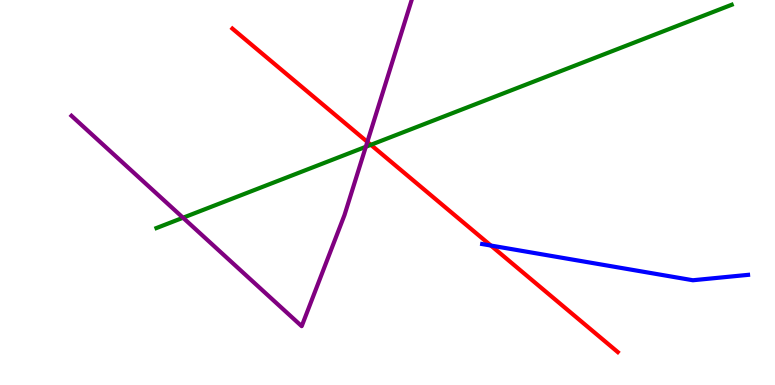[{'lines': ['blue', 'red'], 'intersections': [{'x': 6.33, 'y': 3.62}]}, {'lines': ['green', 'red'], 'intersections': [{'x': 4.79, 'y': 6.24}]}, {'lines': ['purple', 'red'], 'intersections': [{'x': 4.74, 'y': 6.31}]}, {'lines': ['blue', 'green'], 'intersections': []}, {'lines': ['blue', 'purple'], 'intersections': []}, {'lines': ['green', 'purple'], 'intersections': [{'x': 2.36, 'y': 4.34}, {'x': 4.72, 'y': 6.19}]}]